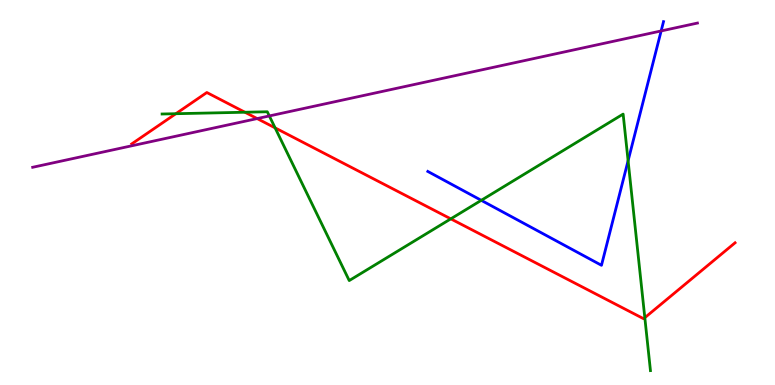[{'lines': ['blue', 'red'], 'intersections': []}, {'lines': ['green', 'red'], 'intersections': [{'x': 2.27, 'y': 7.05}, {'x': 3.16, 'y': 7.08}, {'x': 3.55, 'y': 6.68}, {'x': 5.82, 'y': 4.32}, {'x': 8.32, 'y': 1.75}]}, {'lines': ['purple', 'red'], 'intersections': [{'x': 3.32, 'y': 6.92}]}, {'lines': ['blue', 'green'], 'intersections': [{'x': 6.21, 'y': 4.8}, {'x': 8.1, 'y': 5.83}]}, {'lines': ['blue', 'purple'], 'intersections': [{'x': 8.53, 'y': 9.2}]}, {'lines': ['green', 'purple'], 'intersections': [{'x': 3.48, 'y': 6.99}]}]